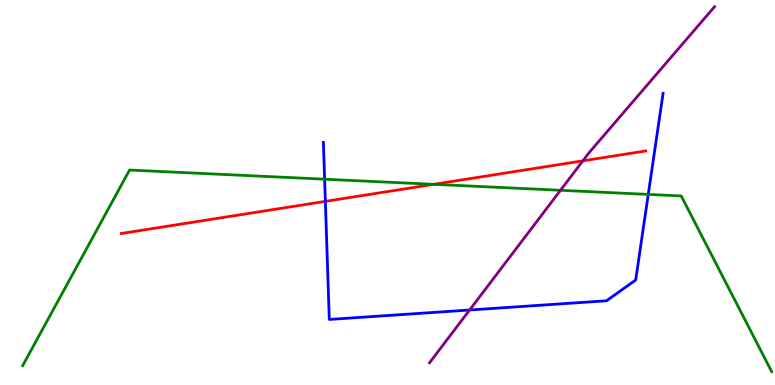[{'lines': ['blue', 'red'], 'intersections': [{'x': 4.2, 'y': 4.77}]}, {'lines': ['green', 'red'], 'intersections': [{'x': 5.6, 'y': 5.21}]}, {'lines': ['purple', 'red'], 'intersections': [{'x': 7.52, 'y': 5.82}]}, {'lines': ['blue', 'green'], 'intersections': [{'x': 4.19, 'y': 5.35}, {'x': 8.36, 'y': 4.95}]}, {'lines': ['blue', 'purple'], 'intersections': [{'x': 6.06, 'y': 1.95}]}, {'lines': ['green', 'purple'], 'intersections': [{'x': 7.23, 'y': 5.06}]}]